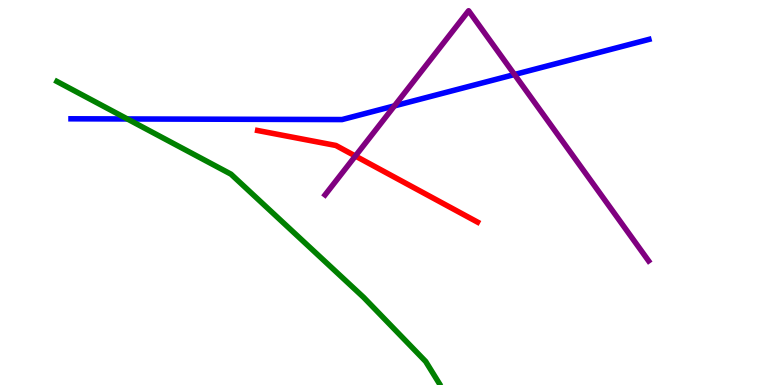[{'lines': ['blue', 'red'], 'intersections': []}, {'lines': ['green', 'red'], 'intersections': []}, {'lines': ['purple', 'red'], 'intersections': [{'x': 4.59, 'y': 5.95}]}, {'lines': ['blue', 'green'], 'intersections': [{'x': 1.64, 'y': 6.91}]}, {'lines': ['blue', 'purple'], 'intersections': [{'x': 5.09, 'y': 7.25}, {'x': 6.64, 'y': 8.06}]}, {'lines': ['green', 'purple'], 'intersections': []}]